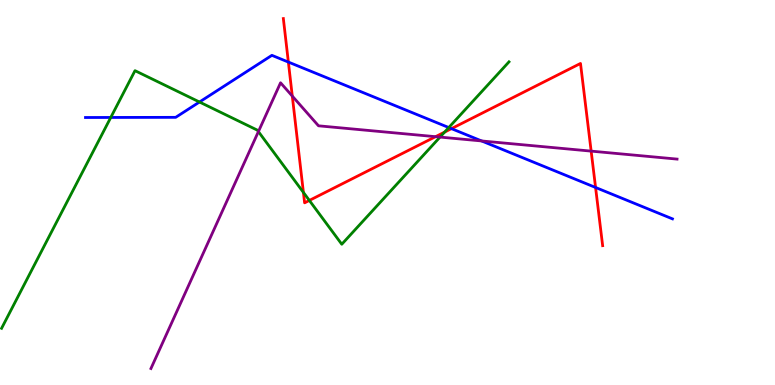[{'lines': ['blue', 'red'], 'intersections': [{'x': 3.72, 'y': 8.39}, {'x': 5.83, 'y': 6.66}, {'x': 7.68, 'y': 5.13}]}, {'lines': ['green', 'red'], 'intersections': [{'x': 3.91, 'y': 5.0}, {'x': 3.99, 'y': 4.79}, {'x': 5.74, 'y': 6.57}]}, {'lines': ['purple', 'red'], 'intersections': [{'x': 3.77, 'y': 7.5}, {'x': 5.62, 'y': 6.45}, {'x': 7.63, 'y': 6.07}]}, {'lines': ['blue', 'green'], 'intersections': [{'x': 1.43, 'y': 6.95}, {'x': 2.57, 'y': 7.35}, {'x': 5.79, 'y': 6.69}]}, {'lines': ['blue', 'purple'], 'intersections': [{'x': 6.21, 'y': 6.34}]}, {'lines': ['green', 'purple'], 'intersections': [{'x': 3.33, 'y': 6.58}, {'x': 5.68, 'y': 6.44}]}]